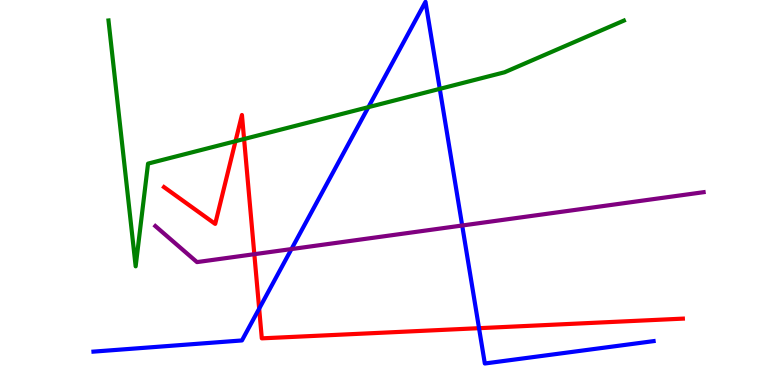[{'lines': ['blue', 'red'], 'intersections': [{'x': 3.34, 'y': 1.98}, {'x': 6.18, 'y': 1.48}]}, {'lines': ['green', 'red'], 'intersections': [{'x': 3.04, 'y': 6.33}, {'x': 3.15, 'y': 6.39}]}, {'lines': ['purple', 'red'], 'intersections': [{'x': 3.28, 'y': 3.4}]}, {'lines': ['blue', 'green'], 'intersections': [{'x': 4.75, 'y': 7.22}, {'x': 5.67, 'y': 7.69}]}, {'lines': ['blue', 'purple'], 'intersections': [{'x': 3.76, 'y': 3.53}, {'x': 5.96, 'y': 4.14}]}, {'lines': ['green', 'purple'], 'intersections': []}]